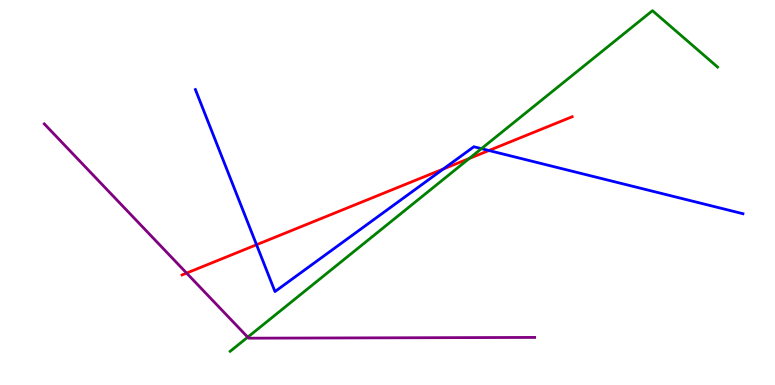[{'lines': ['blue', 'red'], 'intersections': [{'x': 3.31, 'y': 3.64}, {'x': 5.72, 'y': 5.61}, {'x': 6.31, 'y': 6.09}]}, {'lines': ['green', 'red'], 'intersections': [{'x': 6.05, 'y': 5.88}]}, {'lines': ['purple', 'red'], 'intersections': [{'x': 2.41, 'y': 2.91}]}, {'lines': ['blue', 'green'], 'intersections': [{'x': 6.21, 'y': 6.14}]}, {'lines': ['blue', 'purple'], 'intersections': []}, {'lines': ['green', 'purple'], 'intersections': [{'x': 3.2, 'y': 1.24}]}]